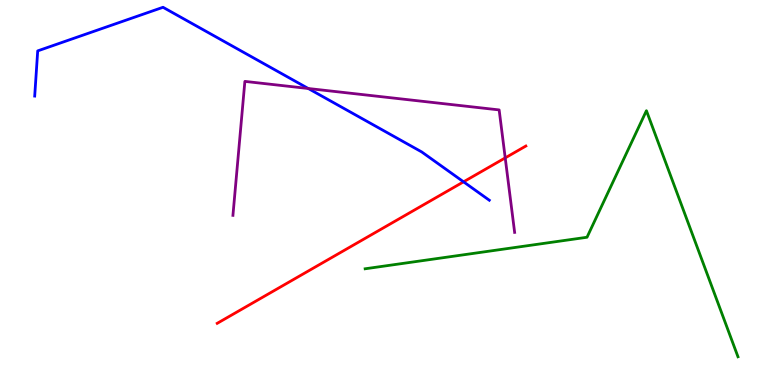[{'lines': ['blue', 'red'], 'intersections': [{'x': 5.98, 'y': 5.28}]}, {'lines': ['green', 'red'], 'intersections': []}, {'lines': ['purple', 'red'], 'intersections': [{'x': 6.52, 'y': 5.9}]}, {'lines': ['blue', 'green'], 'intersections': []}, {'lines': ['blue', 'purple'], 'intersections': [{'x': 3.98, 'y': 7.7}]}, {'lines': ['green', 'purple'], 'intersections': []}]